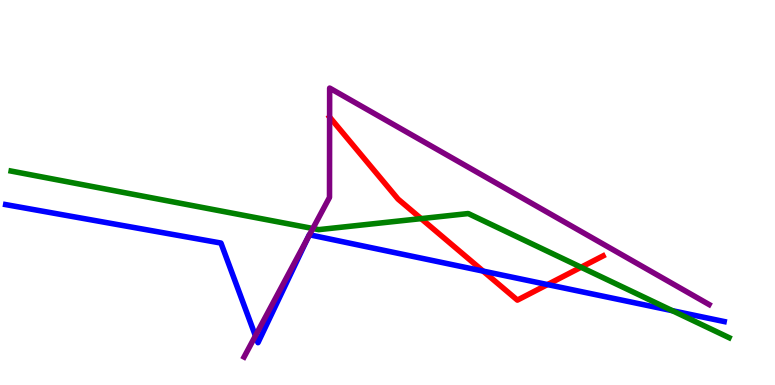[{'lines': ['blue', 'red'], 'intersections': [{'x': 6.23, 'y': 2.96}, {'x': 7.06, 'y': 2.61}]}, {'lines': ['green', 'red'], 'intersections': [{'x': 5.43, 'y': 4.32}, {'x': 7.5, 'y': 3.06}]}, {'lines': ['purple', 'red'], 'intersections': [{'x': 4.25, 'y': 6.96}]}, {'lines': ['blue', 'green'], 'intersections': [{'x': 8.68, 'y': 1.93}]}, {'lines': ['blue', 'purple'], 'intersections': [{'x': 3.3, 'y': 1.28}, {'x': 3.97, 'y': 3.82}, {'x': 3.99, 'y': 3.9}]}, {'lines': ['green', 'purple'], 'intersections': [{'x': 4.04, 'y': 4.07}]}]